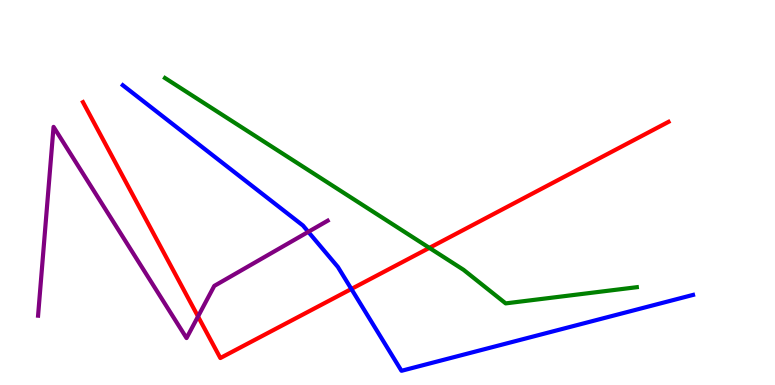[{'lines': ['blue', 'red'], 'intersections': [{'x': 4.53, 'y': 2.49}]}, {'lines': ['green', 'red'], 'intersections': [{'x': 5.54, 'y': 3.56}]}, {'lines': ['purple', 'red'], 'intersections': [{'x': 2.56, 'y': 1.78}]}, {'lines': ['blue', 'green'], 'intersections': []}, {'lines': ['blue', 'purple'], 'intersections': [{'x': 3.98, 'y': 3.98}]}, {'lines': ['green', 'purple'], 'intersections': []}]